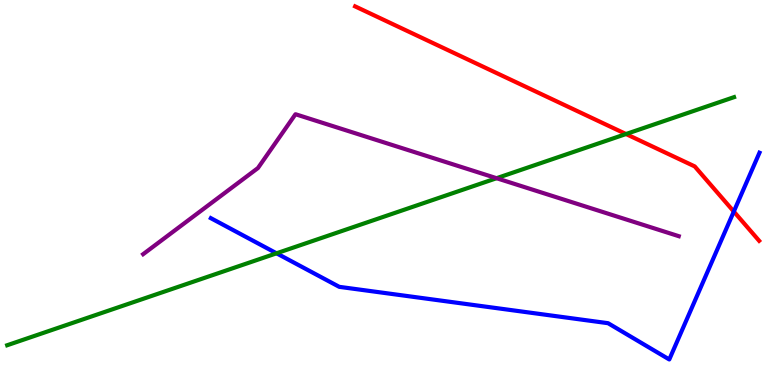[{'lines': ['blue', 'red'], 'intersections': [{'x': 9.47, 'y': 4.51}]}, {'lines': ['green', 'red'], 'intersections': [{'x': 8.08, 'y': 6.52}]}, {'lines': ['purple', 'red'], 'intersections': []}, {'lines': ['blue', 'green'], 'intersections': [{'x': 3.57, 'y': 3.42}]}, {'lines': ['blue', 'purple'], 'intersections': []}, {'lines': ['green', 'purple'], 'intersections': [{'x': 6.41, 'y': 5.37}]}]